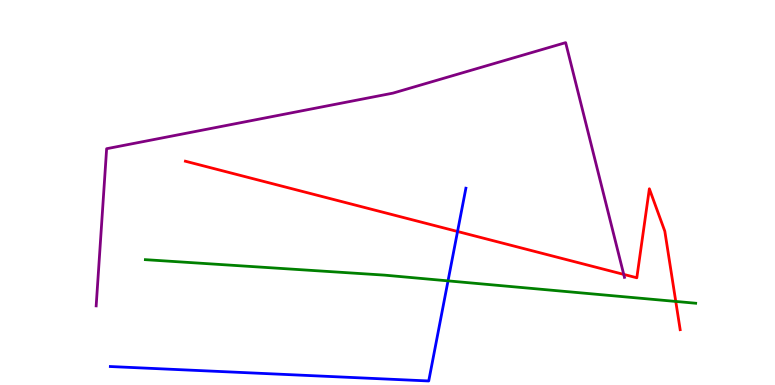[{'lines': ['blue', 'red'], 'intersections': [{'x': 5.9, 'y': 3.99}]}, {'lines': ['green', 'red'], 'intersections': [{'x': 8.72, 'y': 2.17}]}, {'lines': ['purple', 'red'], 'intersections': [{'x': 8.05, 'y': 2.87}]}, {'lines': ['blue', 'green'], 'intersections': [{'x': 5.78, 'y': 2.7}]}, {'lines': ['blue', 'purple'], 'intersections': []}, {'lines': ['green', 'purple'], 'intersections': []}]